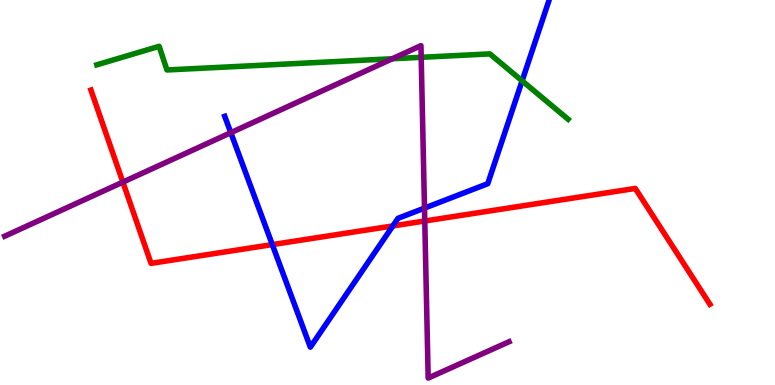[{'lines': ['blue', 'red'], 'intersections': [{'x': 3.51, 'y': 3.65}, {'x': 5.07, 'y': 4.13}]}, {'lines': ['green', 'red'], 'intersections': []}, {'lines': ['purple', 'red'], 'intersections': [{'x': 1.59, 'y': 5.27}, {'x': 5.48, 'y': 4.26}]}, {'lines': ['blue', 'green'], 'intersections': [{'x': 6.74, 'y': 7.9}]}, {'lines': ['blue', 'purple'], 'intersections': [{'x': 2.98, 'y': 6.55}, {'x': 5.48, 'y': 4.59}]}, {'lines': ['green', 'purple'], 'intersections': [{'x': 5.06, 'y': 8.47}, {'x': 5.43, 'y': 8.51}]}]